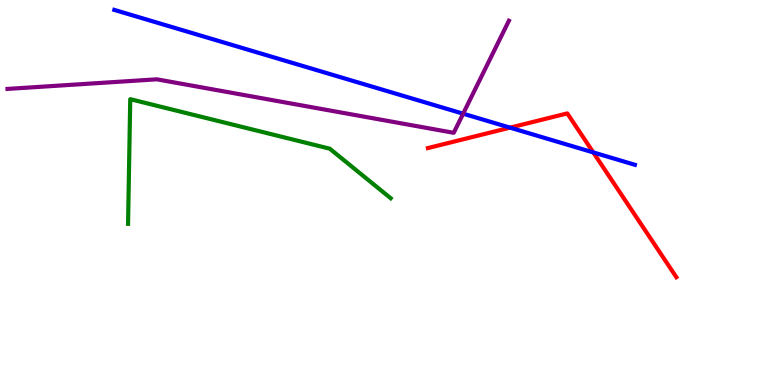[{'lines': ['blue', 'red'], 'intersections': [{'x': 6.58, 'y': 6.68}, {'x': 7.66, 'y': 6.04}]}, {'lines': ['green', 'red'], 'intersections': []}, {'lines': ['purple', 'red'], 'intersections': []}, {'lines': ['blue', 'green'], 'intersections': []}, {'lines': ['blue', 'purple'], 'intersections': [{'x': 5.98, 'y': 7.05}]}, {'lines': ['green', 'purple'], 'intersections': []}]